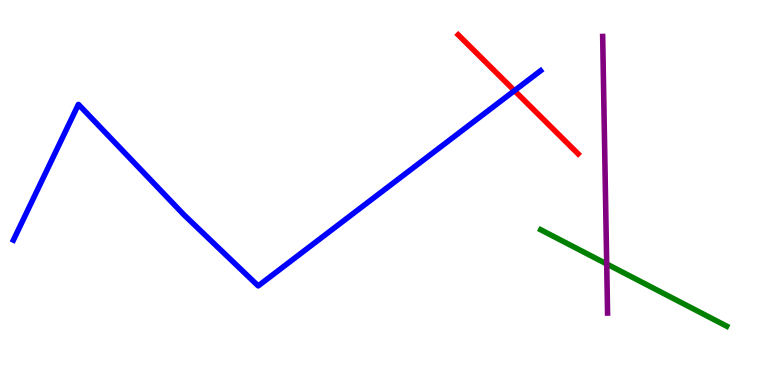[{'lines': ['blue', 'red'], 'intersections': [{'x': 6.64, 'y': 7.65}]}, {'lines': ['green', 'red'], 'intersections': []}, {'lines': ['purple', 'red'], 'intersections': []}, {'lines': ['blue', 'green'], 'intersections': []}, {'lines': ['blue', 'purple'], 'intersections': []}, {'lines': ['green', 'purple'], 'intersections': [{'x': 7.83, 'y': 3.14}]}]